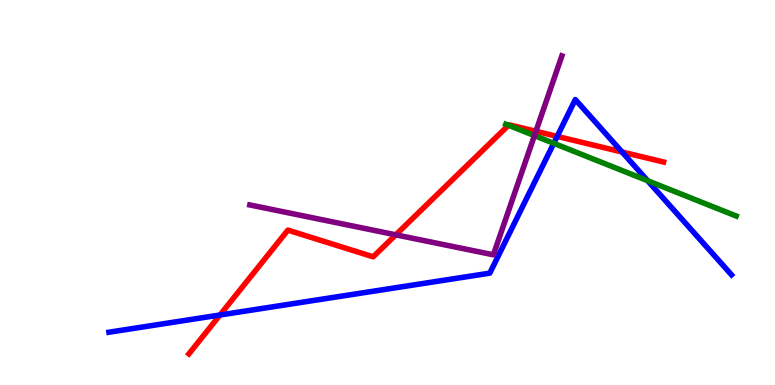[{'lines': ['blue', 'red'], 'intersections': [{'x': 2.84, 'y': 1.82}, {'x': 7.19, 'y': 6.46}, {'x': 8.03, 'y': 6.05}]}, {'lines': ['green', 'red'], 'intersections': [{'x': 6.56, 'y': 6.75}]}, {'lines': ['purple', 'red'], 'intersections': [{'x': 5.11, 'y': 3.9}, {'x': 6.92, 'y': 6.59}]}, {'lines': ['blue', 'green'], 'intersections': [{'x': 7.15, 'y': 6.28}, {'x': 8.36, 'y': 5.31}]}, {'lines': ['blue', 'purple'], 'intersections': []}, {'lines': ['green', 'purple'], 'intersections': [{'x': 6.9, 'y': 6.48}]}]